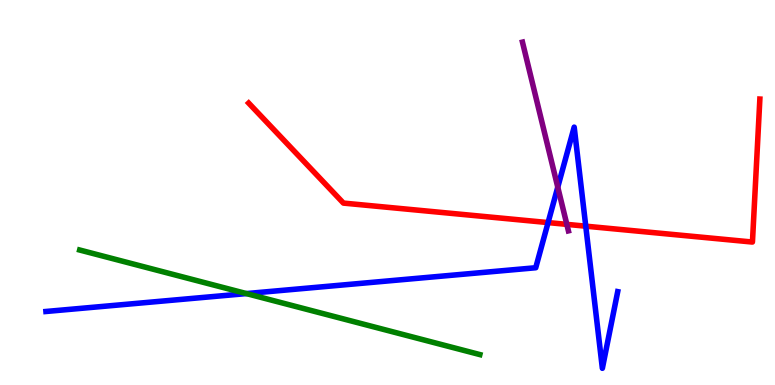[{'lines': ['blue', 'red'], 'intersections': [{'x': 7.07, 'y': 4.22}, {'x': 7.56, 'y': 4.13}]}, {'lines': ['green', 'red'], 'intersections': []}, {'lines': ['purple', 'red'], 'intersections': [{'x': 7.31, 'y': 4.17}]}, {'lines': ['blue', 'green'], 'intersections': [{'x': 3.18, 'y': 2.37}]}, {'lines': ['blue', 'purple'], 'intersections': [{'x': 7.2, 'y': 5.14}]}, {'lines': ['green', 'purple'], 'intersections': []}]